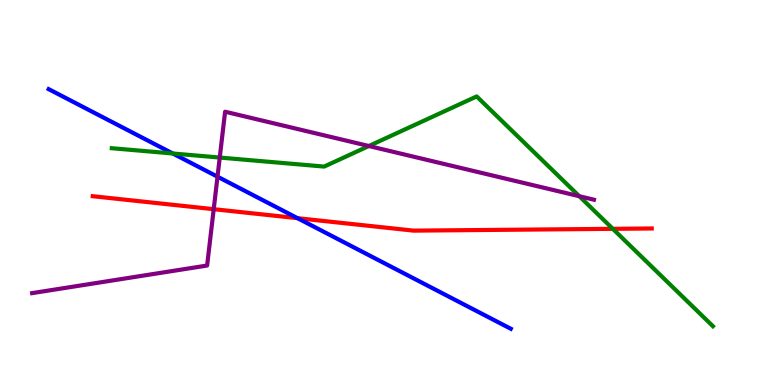[{'lines': ['blue', 'red'], 'intersections': [{'x': 3.84, 'y': 4.33}]}, {'lines': ['green', 'red'], 'intersections': [{'x': 7.91, 'y': 4.06}]}, {'lines': ['purple', 'red'], 'intersections': [{'x': 2.76, 'y': 4.57}]}, {'lines': ['blue', 'green'], 'intersections': [{'x': 2.23, 'y': 6.01}]}, {'lines': ['blue', 'purple'], 'intersections': [{'x': 2.81, 'y': 5.41}]}, {'lines': ['green', 'purple'], 'intersections': [{'x': 2.84, 'y': 5.91}, {'x': 4.76, 'y': 6.21}, {'x': 7.47, 'y': 4.9}]}]